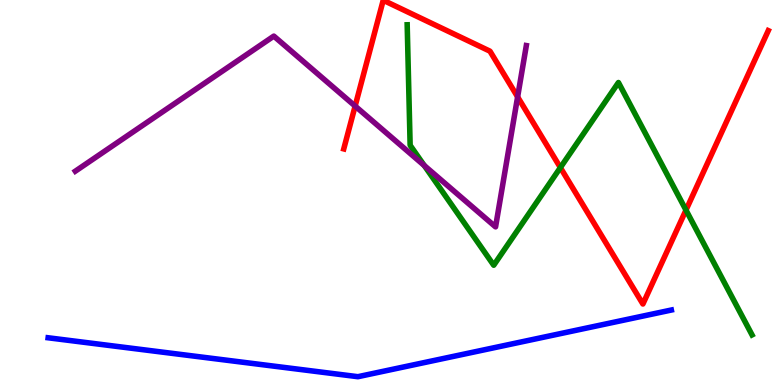[{'lines': ['blue', 'red'], 'intersections': []}, {'lines': ['green', 'red'], 'intersections': [{'x': 7.23, 'y': 5.65}, {'x': 8.85, 'y': 4.54}]}, {'lines': ['purple', 'red'], 'intersections': [{'x': 4.58, 'y': 7.25}, {'x': 6.68, 'y': 7.48}]}, {'lines': ['blue', 'green'], 'intersections': []}, {'lines': ['blue', 'purple'], 'intersections': []}, {'lines': ['green', 'purple'], 'intersections': [{'x': 5.47, 'y': 5.7}]}]